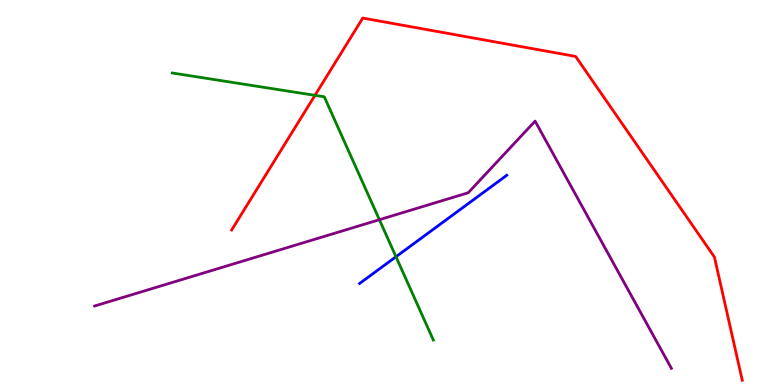[{'lines': ['blue', 'red'], 'intersections': []}, {'lines': ['green', 'red'], 'intersections': [{'x': 4.06, 'y': 7.52}]}, {'lines': ['purple', 'red'], 'intersections': []}, {'lines': ['blue', 'green'], 'intersections': [{'x': 5.11, 'y': 3.33}]}, {'lines': ['blue', 'purple'], 'intersections': []}, {'lines': ['green', 'purple'], 'intersections': [{'x': 4.9, 'y': 4.29}]}]